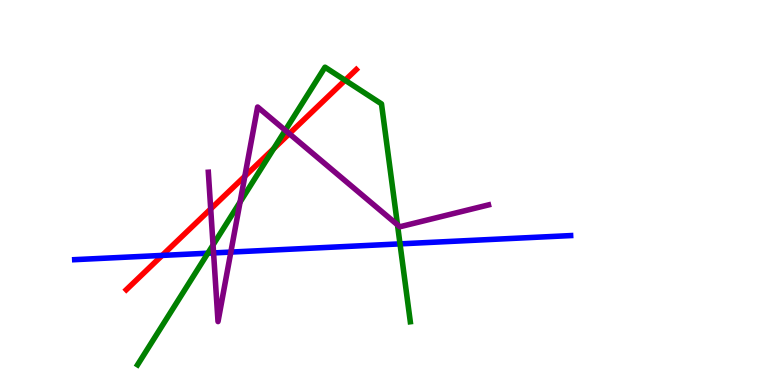[{'lines': ['blue', 'red'], 'intersections': [{'x': 2.09, 'y': 3.37}]}, {'lines': ['green', 'red'], 'intersections': [{'x': 3.53, 'y': 6.14}, {'x': 4.45, 'y': 7.92}]}, {'lines': ['purple', 'red'], 'intersections': [{'x': 2.72, 'y': 4.57}, {'x': 3.16, 'y': 5.42}, {'x': 3.73, 'y': 6.53}]}, {'lines': ['blue', 'green'], 'intersections': [{'x': 2.68, 'y': 3.42}, {'x': 5.16, 'y': 3.67}]}, {'lines': ['blue', 'purple'], 'intersections': [{'x': 2.76, 'y': 3.43}, {'x': 2.98, 'y': 3.45}]}, {'lines': ['green', 'purple'], 'intersections': [{'x': 2.75, 'y': 3.64}, {'x': 3.1, 'y': 4.75}, {'x': 3.68, 'y': 6.62}, {'x': 5.13, 'y': 4.16}]}]